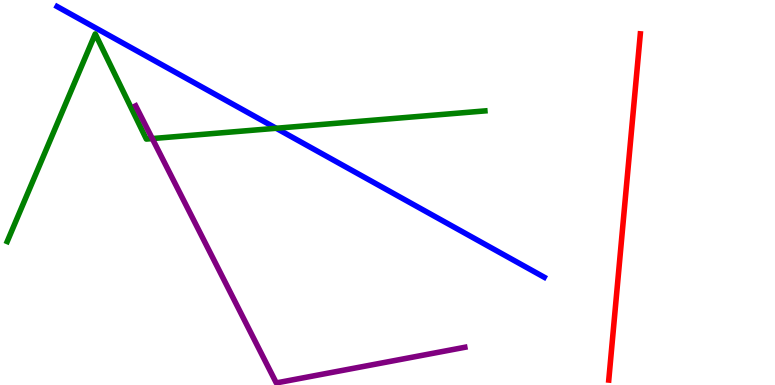[{'lines': ['blue', 'red'], 'intersections': []}, {'lines': ['green', 'red'], 'intersections': []}, {'lines': ['purple', 'red'], 'intersections': []}, {'lines': ['blue', 'green'], 'intersections': [{'x': 3.56, 'y': 6.67}]}, {'lines': ['blue', 'purple'], 'intersections': []}, {'lines': ['green', 'purple'], 'intersections': [{'x': 1.96, 'y': 6.4}]}]